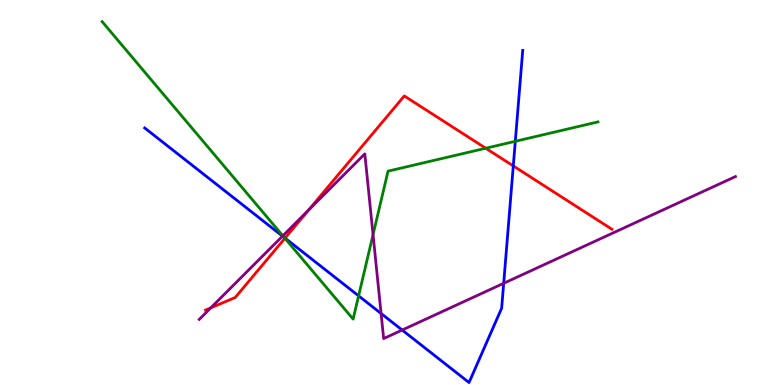[{'lines': ['blue', 'red'], 'intersections': [{'x': 3.68, 'y': 3.82}, {'x': 6.62, 'y': 5.69}]}, {'lines': ['green', 'red'], 'intersections': [{'x': 3.68, 'y': 3.81}, {'x': 6.27, 'y': 6.15}]}, {'lines': ['purple', 'red'], 'intersections': [{'x': 2.72, 'y': 2.0}, {'x': 3.98, 'y': 4.54}]}, {'lines': ['blue', 'green'], 'intersections': [{'x': 3.67, 'y': 3.83}, {'x': 4.63, 'y': 2.32}, {'x': 6.65, 'y': 6.33}]}, {'lines': ['blue', 'purple'], 'intersections': [{'x': 3.65, 'y': 3.87}, {'x': 4.92, 'y': 1.86}, {'x': 5.19, 'y': 1.43}, {'x': 6.5, 'y': 2.64}]}, {'lines': ['green', 'purple'], 'intersections': [{'x': 3.65, 'y': 3.87}, {'x': 4.81, 'y': 3.9}]}]